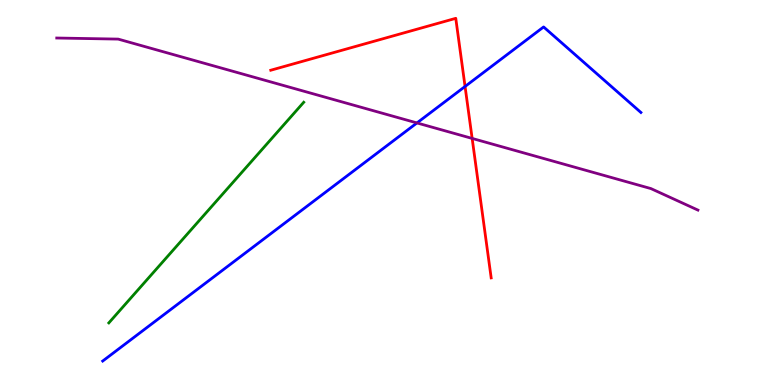[{'lines': ['blue', 'red'], 'intersections': [{'x': 6.0, 'y': 7.75}]}, {'lines': ['green', 'red'], 'intersections': []}, {'lines': ['purple', 'red'], 'intersections': [{'x': 6.09, 'y': 6.4}]}, {'lines': ['blue', 'green'], 'intersections': []}, {'lines': ['blue', 'purple'], 'intersections': [{'x': 5.38, 'y': 6.81}]}, {'lines': ['green', 'purple'], 'intersections': []}]